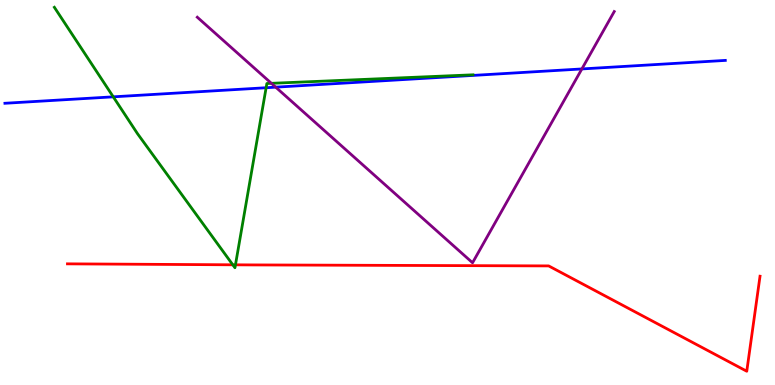[{'lines': ['blue', 'red'], 'intersections': []}, {'lines': ['green', 'red'], 'intersections': [{'x': 3.0, 'y': 3.12}, {'x': 3.04, 'y': 3.12}]}, {'lines': ['purple', 'red'], 'intersections': []}, {'lines': ['blue', 'green'], 'intersections': [{'x': 1.46, 'y': 7.48}, {'x': 3.43, 'y': 7.72}]}, {'lines': ['blue', 'purple'], 'intersections': [{'x': 3.56, 'y': 7.74}, {'x': 7.51, 'y': 8.21}]}, {'lines': ['green', 'purple'], 'intersections': [{'x': 3.5, 'y': 7.84}]}]